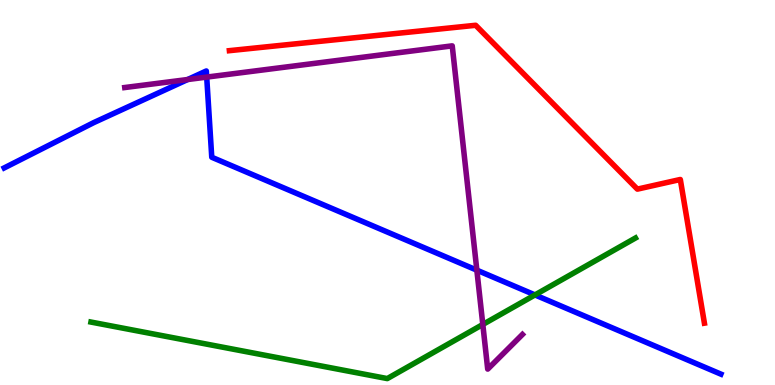[{'lines': ['blue', 'red'], 'intersections': []}, {'lines': ['green', 'red'], 'intersections': []}, {'lines': ['purple', 'red'], 'intersections': []}, {'lines': ['blue', 'green'], 'intersections': [{'x': 6.9, 'y': 2.34}]}, {'lines': ['blue', 'purple'], 'intersections': [{'x': 2.42, 'y': 7.93}, {'x': 2.67, 'y': 8.0}, {'x': 6.15, 'y': 2.98}]}, {'lines': ['green', 'purple'], 'intersections': [{'x': 6.23, 'y': 1.57}]}]